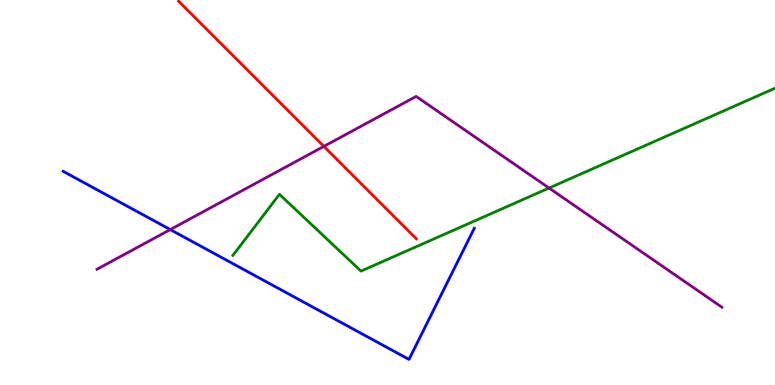[{'lines': ['blue', 'red'], 'intersections': []}, {'lines': ['green', 'red'], 'intersections': []}, {'lines': ['purple', 'red'], 'intersections': [{'x': 4.18, 'y': 6.2}]}, {'lines': ['blue', 'green'], 'intersections': []}, {'lines': ['blue', 'purple'], 'intersections': [{'x': 2.2, 'y': 4.04}]}, {'lines': ['green', 'purple'], 'intersections': [{'x': 7.08, 'y': 5.12}]}]